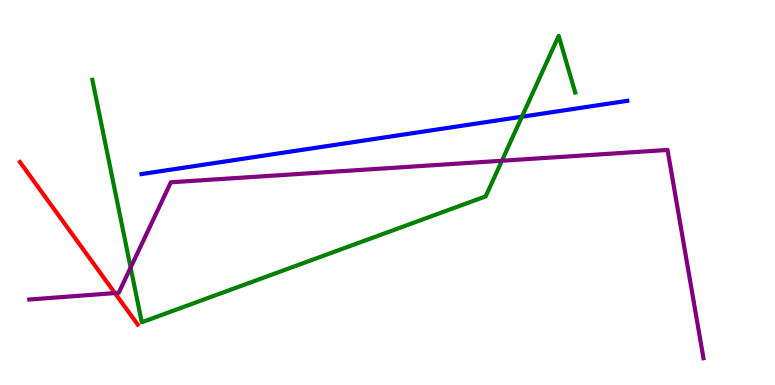[{'lines': ['blue', 'red'], 'intersections': []}, {'lines': ['green', 'red'], 'intersections': []}, {'lines': ['purple', 'red'], 'intersections': [{'x': 1.48, 'y': 2.39}]}, {'lines': ['blue', 'green'], 'intersections': [{'x': 6.73, 'y': 6.97}]}, {'lines': ['blue', 'purple'], 'intersections': []}, {'lines': ['green', 'purple'], 'intersections': [{'x': 1.69, 'y': 3.05}, {'x': 6.48, 'y': 5.82}]}]